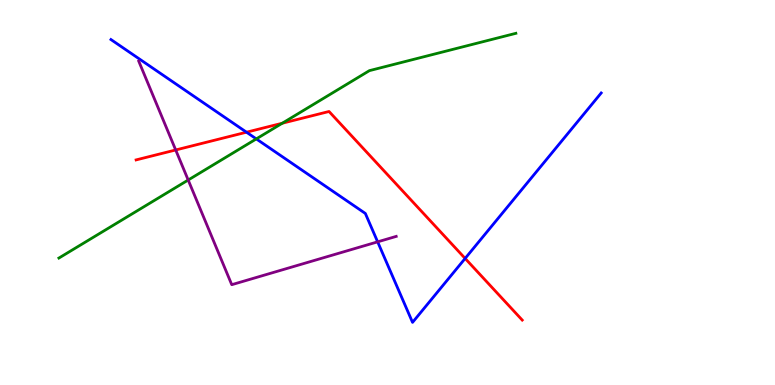[{'lines': ['blue', 'red'], 'intersections': [{'x': 3.18, 'y': 6.57}, {'x': 6.0, 'y': 3.29}]}, {'lines': ['green', 'red'], 'intersections': [{'x': 3.64, 'y': 6.8}]}, {'lines': ['purple', 'red'], 'intersections': [{'x': 2.27, 'y': 6.1}]}, {'lines': ['blue', 'green'], 'intersections': [{'x': 3.31, 'y': 6.39}]}, {'lines': ['blue', 'purple'], 'intersections': [{'x': 4.87, 'y': 3.72}]}, {'lines': ['green', 'purple'], 'intersections': [{'x': 2.43, 'y': 5.32}]}]